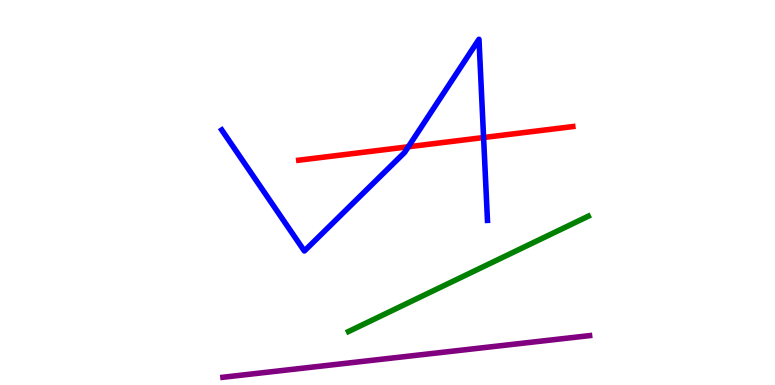[{'lines': ['blue', 'red'], 'intersections': [{'x': 5.27, 'y': 6.19}, {'x': 6.24, 'y': 6.43}]}, {'lines': ['green', 'red'], 'intersections': []}, {'lines': ['purple', 'red'], 'intersections': []}, {'lines': ['blue', 'green'], 'intersections': []}, {'lines': ['blue', 'purple'], 'intersections': []}, {'lines': ['green', 'purple'], 'intersections': []}]